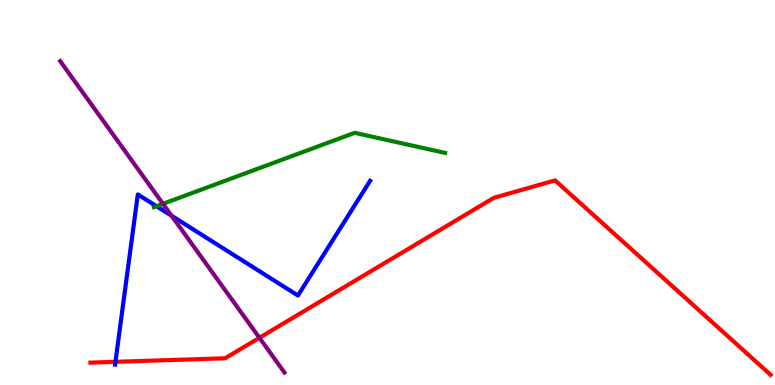[{'lines': ['blue', 'red'], 'intersections': [{'x': 1.49, 'y': 0.602}]}, {'lines': ['green', 'red'], 'intersections': []}, {'lines': ['purple', 'red'], 'intersections': [{'x': 3.35, 'y': 1.23}]}, {'lines': ['blue', 'green'], 'intersections': [{'x': 2.02, 'y': 4.64}]}, {'lines': ['blue', 'purple'], 'intersections': [{'x': 2.21, 'y': 4.4}]}, {'lines': ['green', 'purple'], 'intersections': [{'x': 2.1, 'y': 4.71}]}]